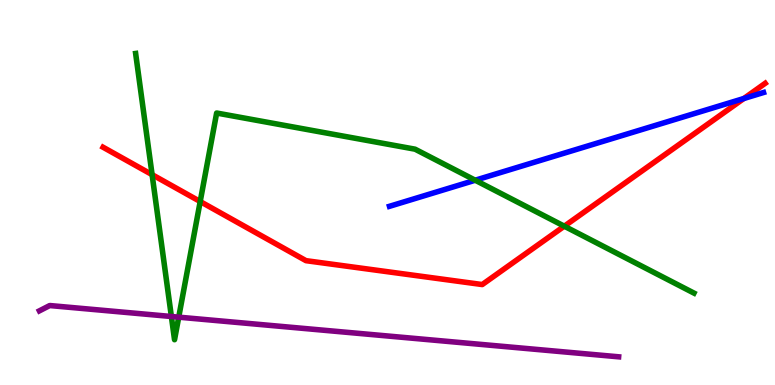[{'lines': ['blue', 'red'], 'intersections': [{'x': 9.6, 'y': 7.44}]}, {'lines': ['green', 'red'], 'intersections': [{'x': 1.96, 'y': 5.46}, {'x': 2.58, 'y': 4.77}, {'x': 7.28, 'y': 4.12}]}, {'lines': ['purple', 'red'], 'intersections': []}, {'lines': ['blue', 'green'], 'intersections': [{'x': 6.13, 'y': 5.32}]}, {'lines': ['blue', 'purple'], 'intersections': []}, {'lines': ['green', 'purple'], 'intersections': [{'x': 2.21, 'y': 1.78}, {'x': 2.31, 'y': 1.76}]}]